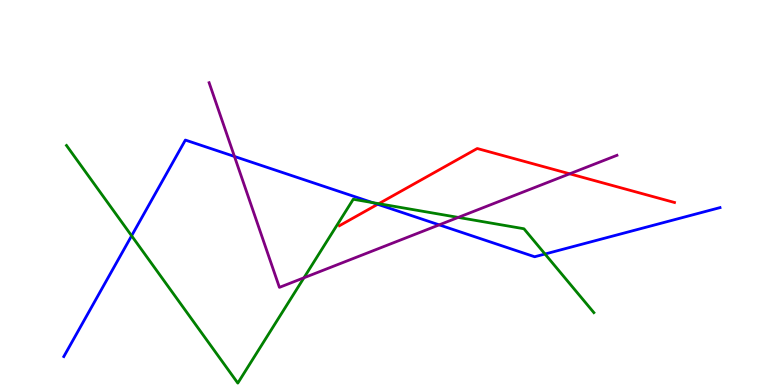[{'lines': ['blue', 'red'], 'intersections': [{'x': 4.87, 'y': 4.69}]}, {'lines': ['green', 'red'], 'intersections': [{'x': 4.89, 'y': 4.71}]}, {'lines': ['purple', 'red'], 'intersections': [{'x': 7.35, 'y': 5.49}]}, {'lines': ['blue', 'green'], 'intersections': [{'x': 1.7, 'y': 3.88}, {'x': 4.81, 'y': 4.74}, {'x': 7.03, 'y': 3.4}]}, {'lines': ['blue', 'purple'], 'intersections': [{'x': 3.03, 'y': 5.94}, {'x': 5.67, 'y': 4.16}]}, {'lines': ['green', 'purple'], 'intersections': [{'x': 3.92, 'y': 2.78}, {'x': 5.91, 'y': 4.35}]}]